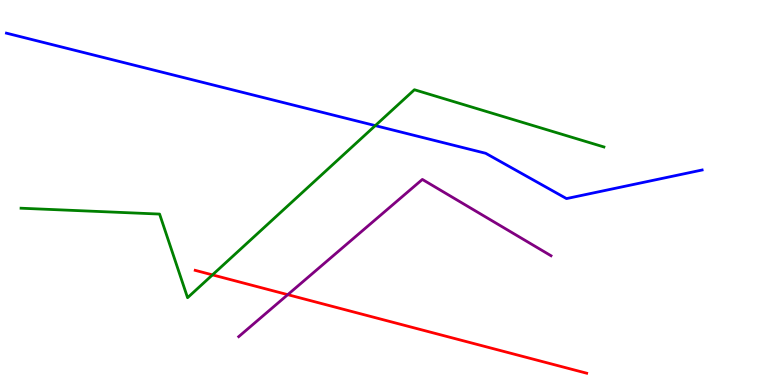[{'lines': ['blue', 'red'], 'intersections': []}, {'lines': ['green', 'red'], 'intersections': [{'x': 2.74, 'y': 2.86}]}, {'lines': ['purple', 'red'], 'intersections': [{'x': 3.71, 'y': 2.35}]}, {'lines': ['blue', 'green'], 'intersections': [{'x': 4.84, 'y': 6.74}]}, {'lines': ['blue', 'purple'], 'intersections': []}, {'lines': ['green', 'purple'], 'intersections': []}]